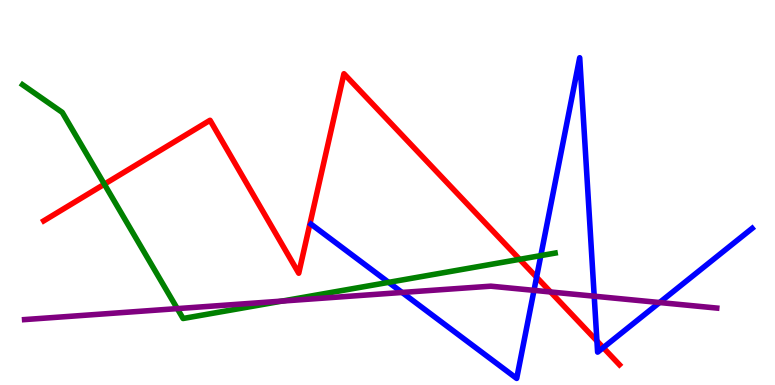[{'lines': ['blue', 'red'], 'intersections': [{'x': 6.92, 'y': 2.8}, {'x': 7.7, 'y': 1.14}, {'x': 7.78, 'y': 0.971}]}, {'lines': ['green', 'red'], 'intersections': [{'x': 1.35, 'y': 5.22}, {'x': 6.71, 'y': 3.26}]}, {'lines': ['purple', 'red'], 'intersections': [{'x': 7.1, 'y': 2.42}]}, {'lines': ['blue', 'green'], 'intersections': [{'x': 5.01, 'y': 2.67}, {'x': 6.98, 'y': 3.36}]}, {'lines': ['blue', 'purple'], 'intersections': [{'x': 5.19, 'y': 2.4}, {'x': 6.89, 'y': 2.46}, {'x': 7.67, 'y': 2.31}, {'x': 8.51, 'y': 2.14}]}, {'lines': ['green', 'purple'], 'intersections': [{'x': 2.29, 'y': 1.98}, {'x': 3.64, 'y': 2.18}]}]